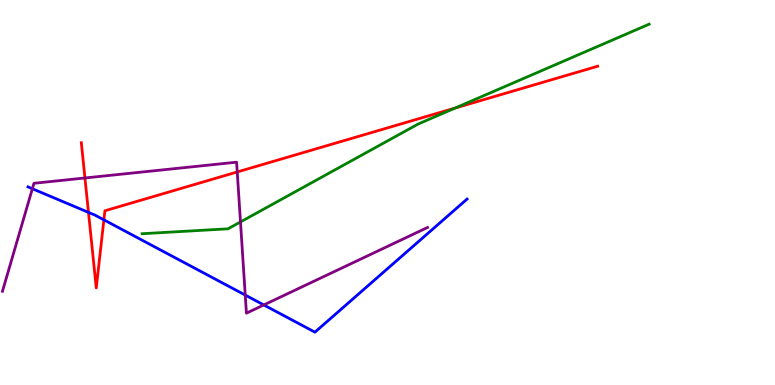[{'lines': ['blue', 'red'], 'intersections': [{'x': 1.14, 'y': 4.48}, {'x': 1.34, 'y': 4.29}]}, {'lines': ['green', 'red'], 'intersections': [{'x': 5.87, 'y': 7.19}]}, {'lines': ['purple', 'red'], 'intersections': [{'x': 1.1, 'y': 5.38}, {'x': 3.06, 'y': 5.53}]}, {'lines': ['blue', 'green'], 'intersections': []}, {'lines': ['blue', 'purple'], 'intersections': [{'x': 0.418, 'y': 5.1}, {'x': 3.16, 'y': 2.34}, {'x': 3.4, 'y': 2.08}]}, {'lines': ['green', 'purple'], 'intersections': [{'x': 3.1, 'y': 4.24}]}]